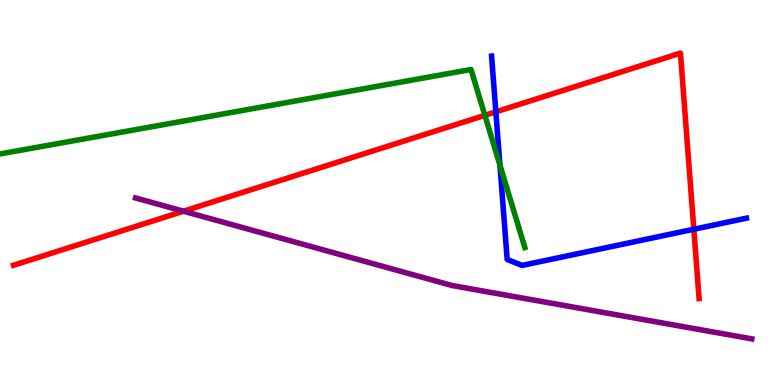[{'lines': ['blue', 'red'], 'intersections': [{'x': 6.4, 'y': 7.09}, {'x': 8.95, 'y': 4.05}]}, {'lines': ['green', 'red'], 'intersections': [{'x': 6.26, 'y': 7.0}]}, {'lines': ['purple', 'red'], 'intersections': [{'x': 2.37, 'y': 4.51}]}, {'lines': ['blue', 'green'], 'intersections': [{'x': 6.45, 'y': 5.71}]}, {'lines': ['blue', 'purple'], 'intersections': []}, {'lines': ['green', 'purple'], 'intersections': []}]